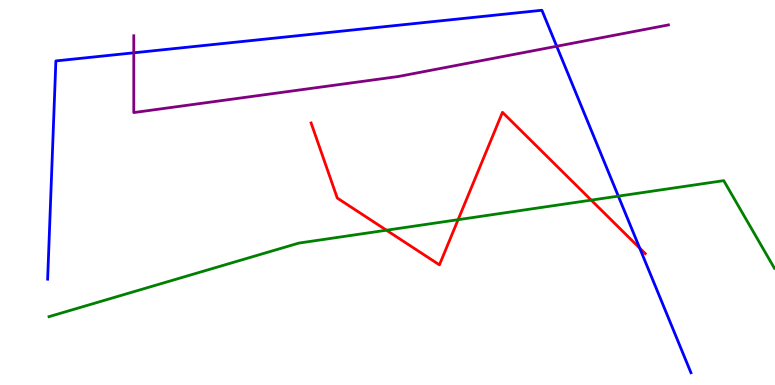[{'lines': ['blue', 'red'], 'intersections': [{'x': 8.25, 'y': 3.56}]}, {'lines': ['green', 'red'], 'intersections': [{'x': 4.99, 'y': 4.02}, {'x': 5.91, 'y': 4.29}, {'x': 7.63, 'y': 4.8}]}, {'lines': ['purple', 'red'], 'intersections': []}, {'lines': ['blue', 'green'], 'intersections': [{'x': 7.98, 'y': 4.91}]}, {'lines': ['blue', 'purple'], 'intersections': [{'x': 1.73, 'y': 8.63}, {'x': 7.18, 'y': 8.8}]}, {'lines': ['green', 'purple'], 'intersections': []}]